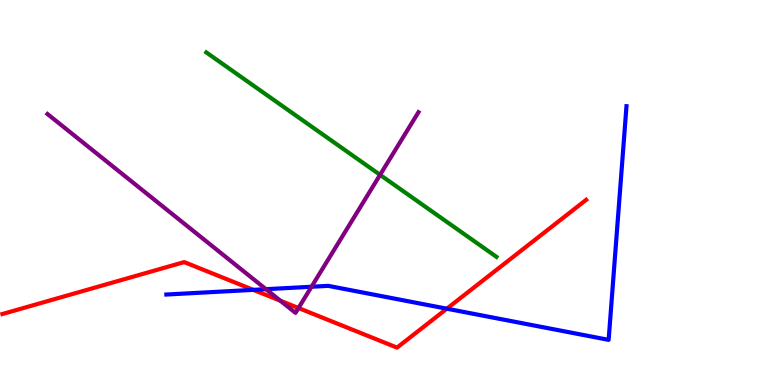[{'lines': ['blue', 'red'], 'intersections': [{'x': 3.27, 'y': 2.47}, {'x': 5.77, 'y': 1.98}]}, {'lines': ['green', 'red'], 'intersections': []}, {'lines': ['purple', 'red'], 'intersections': [{'x': 3.62, 'y': 2.19}, {'x': 3.85, 'y': 2.0}]}, {'lines': ['blue', 'green'], 'intersections': []}, {'lines': ['blue', 'purple'], 'intersections': [{'x': 3.43, 'y': 2.49}, {'x': 4.02, 'y': 2.55}]}, {'lines': ['green', 'purple'], 'intersections': [{'x': 4.9, 'y': 5.46}]}]